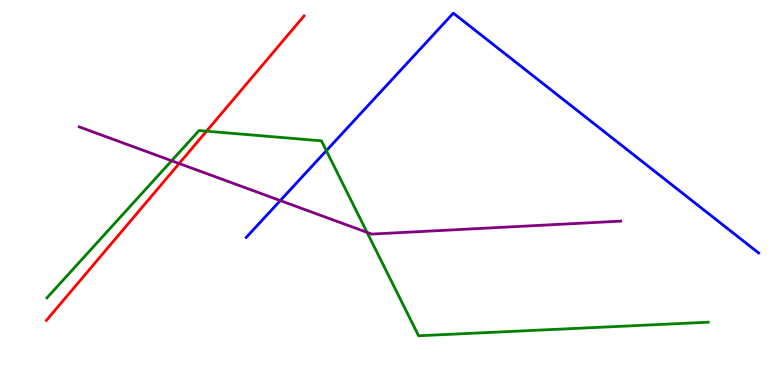[{'lines': ['blue', 'red'], 'intersections': []}, {'lines': ['green', 'red'], 'intersections': [{'x': 2.66, 'y': 6.59}]}, {'lines': ['purple', 'red'], 'intersections': [{'x': 2.31, 'y': 5.75}]}, {'lines': ['blue', 'green'], 'intersections': [{'x': 4.21, 'y': 6.09}]}, {'lines': ['blue', 'purple'], 'intersections': [{'x': 3.62, 'y': 4.79}]}, {'lines': ['green', 'purple'], 'intersections': [{'x': 2.21, 'y': 5.82}, {'x': 4.74, 'y': 3.96}]}]